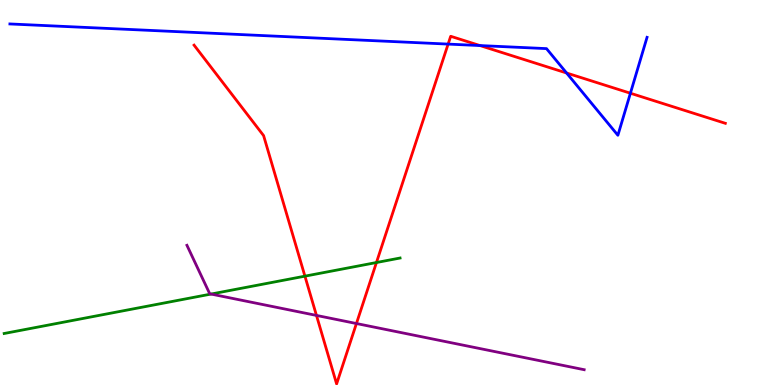[{'lines': ['blue', 'red'], 'intersections': [{'x': 5.78, 'y': 8.85}, {'x': 6.19, 'y': 8.82}, {'x': 7.31, 'y': 8.1}, {'x': 8.13, 'y': 7.58}]}, {'lines': ['green', 'red'], 'intersections': [{'x': 3.93, 'y': 2.83}, {'x': 4.86, 'y': 3.18}]}, {'lines': ['purple', 'red'], 'intersections': [{'x': 4.08, 'y': 1.81}, {'x': 4.6, 'y': 1.6}]}, {'lines': ['blue', 'green'], 'intersections': []}, {'lines': ['blue', 'purple'], 'intersections': []}, {'lines': ['green', 'purple'], 'intersections': [{'x': 2.72, 'y': 2.36}]}]